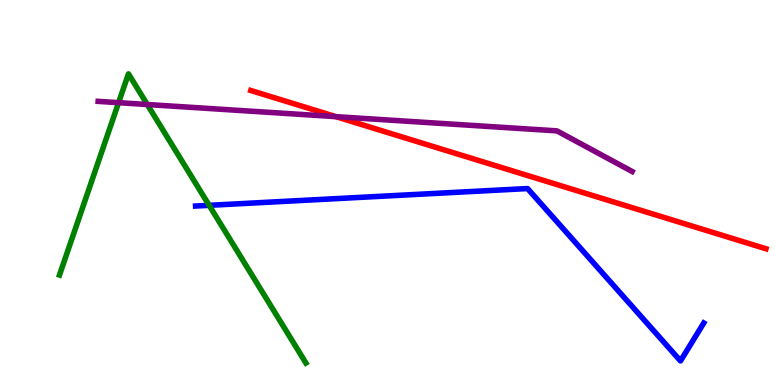[{'lines': ['blue', 'red'], 'intersections': []}, {'lines': ['green', 'red'], 'intersections': []}, {'lines': ['purple', 'red'], 'intersections': [{'x': 4.34, 'y': 6.97}]}, {'lines': ['blue', 'green'], 'intersections': [{'x': 2.7, 'y': 4.67}]}, {'lines': ['blue', 'purple'], 'intersections': []}, {'lines': ['green', 'purple'], 'intersections': [{'x': 1.53, 'y': 7.33}, {'x': 1.9, 'y': 7.29}]}]